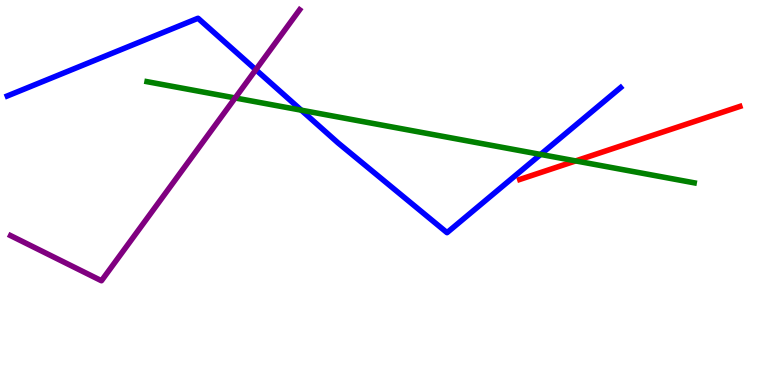[{'lines': ['blue', 'red'], 'intersections': []}, {'lines': ['green', 'red'], 'intersections': [{'x': 7.43, 'y': 5.82}]}, {'lines': ['purple', 'red'], 'intersections': []}, {'lines': ['blue', 'green'], 'intersections': [{'x': 3.89, 'y': 7.14}, {'x': 6.98, 'y': 5.99}]}, {'lines': ['blue', 'purple'], 'intersections': [{'x': 3.3, 'y': 8.19}]}, {'lines': ['green', 'purple'], 'intersections': [{'x': 3.03, 'y': 7.46}]}]